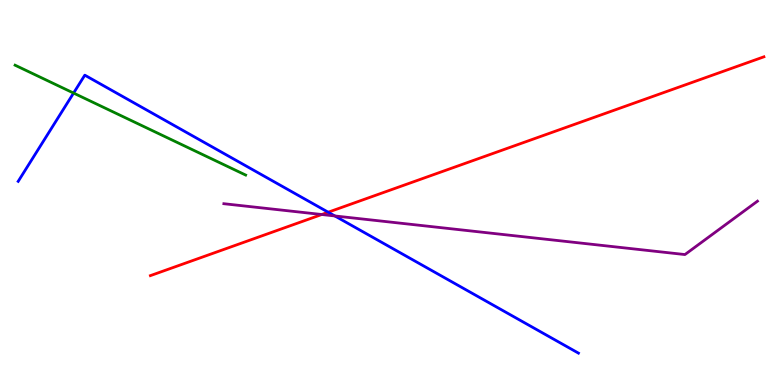[{'lines': ['blue', 'red'], 'intersections': [{'x': 4.23, 'y': 4.49}]}, {'lines': ['green', 'red'], 'intersections': []}, {'lines': ['purple', 'red'], 'intersections': [{'x': 4.15, 'y': 4.43}]}, {'lines': ['blue', 'green'], 'intersections': [{'x': 0.949, 'y': 7.58}]}, {'lines': ['blue', 'purple'], 'intersections': [{'x': 4.32, 'y': 4.39}]}, {'lines': ['green', 'purple'], 'intersections': []}]